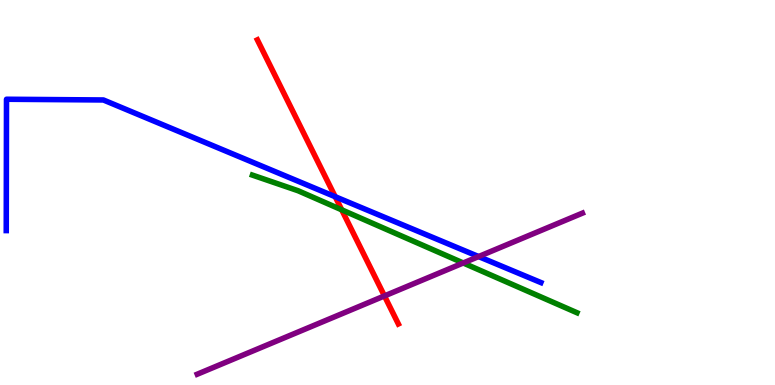[{'lines': ['blue', 'red'], 'intersections': [{'x': 4.33, 'y': 4.89}]}, {'lines': ['green', 'red'], 'intersections': [{'x': 4.41, 'y': 4.55}]}, {'lines': ['purple', 'red'], 'intersections': [{'x': 4.96, 'y': 2.31}]}, {'lines': ['blue', 'green'], 'intersections': []}, {'lines': ['blue', 'purple'], 'intersections': [{'x': 6.18, 'y': 3.34}]}, {'lines': ['green', 'purple'], 'intersections': [{'x': 5.98, 'y': 3.17}]}]